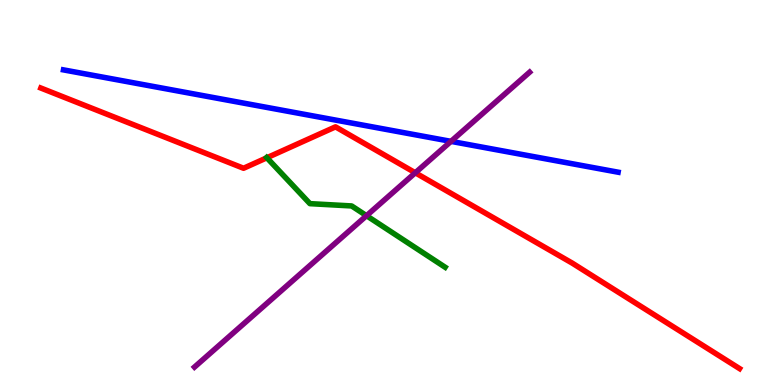[{'lines': ['blue', 'red'], 'intersections': []}, {'lines': ['green', 'red'], 'intersections': [{'x': 3.44, 'y': 5.9}]}, {'lines': ['purple', 'red'], 'intersections': [{'x': 5.36, 'y': 5.51}]}, {'lines': ['blue', 'green'], 'intersections': []}, {'lines': ['blue', 'purple'], 'intersections': [{'x': 5.82, 'y': 6.33}]}, {'lines': ['green', 'purple'], 'intersections': [{'x': 4.73, 'y': 4.4}]}]